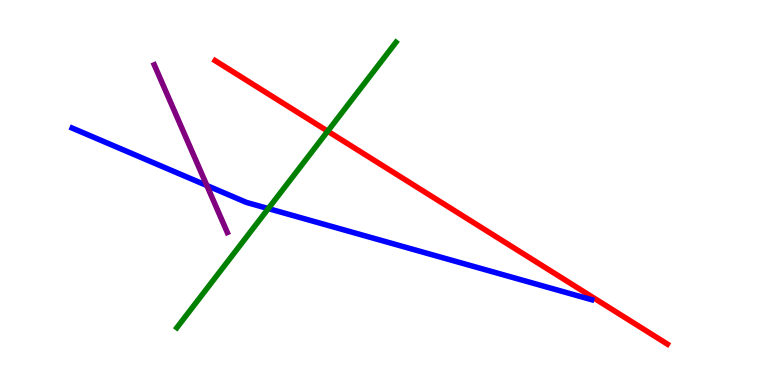[{'lines': ['blue', 'red'], 'intersections': []}, {'lines': ['green', 'red'], 'intersections': [{'x': 4.23, 'y': 6.59}]}, {'lines': ['purple', 'red'], 'intersections': []}, {'lines': ['blue', 'green'], 'intersections': [{'x': 3.46, 'y': 4.58}]}, {'lines': ['blue', 'purple'], 'intersections': [{'x': 2.67, 'y': 5.18}]}, {'lines': ['green', 'purple'], 'intersections': []}]